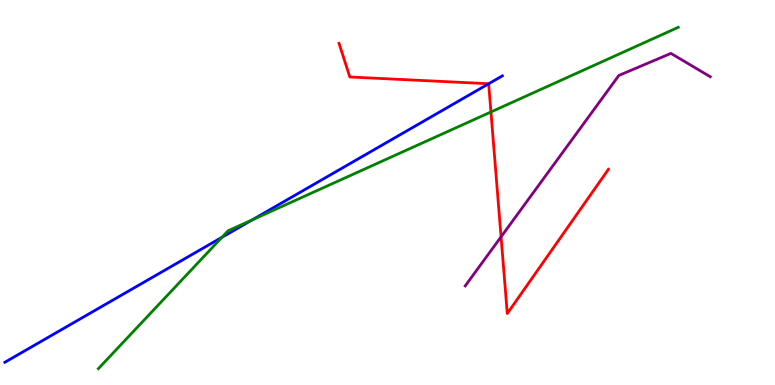[{'lines': ['blue', 'red'], 'intersections': [{'x': 6.31, 'y': 7.82}]}, {'lines': ['green', 'red'], 'intersections': [{'x': 6.33, 'y': 7.09}]}, {'lines': ['purple', 'red'], 'intersections': [{'x': 6.47, 'y': 3.85}]}, {'lines': ['blue', 'green'], 'intersections': [{'x': 2.86, 'y': 3.84}, {'x': 3.26, 'y': 4.29}]}, {'lines': ['blue', 'purple'], 'intersections': []}, {'lines': ['green', 'purple'], 'intersections': []}]